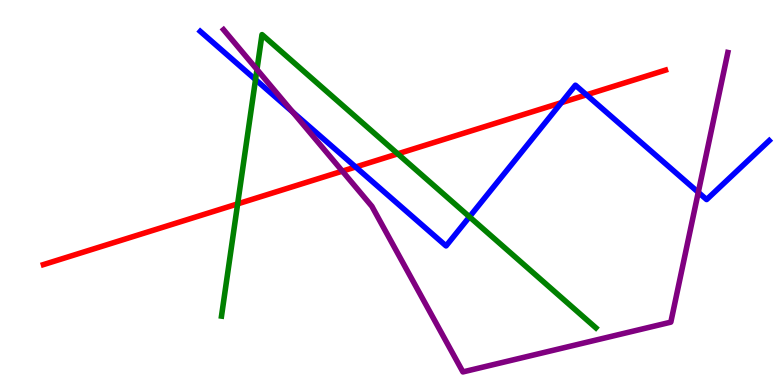[{'lines': ['blue', 'red'], 'intersections': [{'x': 4.59, 'y': 5.66}, {'x': 7.24, 'y': 7.33}, {'x': 7.57, 'y': 7.54}]}, {'lines': ['green', 'red'], 'intersections': [{'x': 3.07, 'y': 4.7}, {'x': 5.13, 'y': 6.0}]}, {'lines': ['purple', 'red'], 'intersections': [{'x': 4.42, 'y': 5.55}]}, {'lines': ['blue', 'green'], 'intersections': [{'x': 3.3, 'y': 7.93}, {'x': 6.06, 'y': 4.37}]}, {'lines': ['blue', 'purple'], 'intersections': [{'x': 3.78, 'y': 7.09}, {'x': 9.01, 'y': 5.0}]}, {'lines': ['green', 'purple'], 'intersections': [{'x': 3.32, 'y': 8.2}]}]